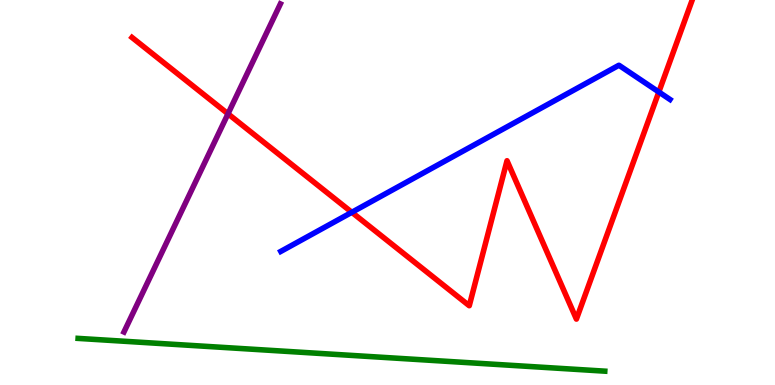[{'lines': ['blue', 'red'], 'intersections': [{'x': 4.54, 'y': 4.49}, {'x': 8.5, 'y': 7.61}]}, {'lines': ['green', 'red'], 'intersections': []}, {'lines': ['purple', 'red'], 'intersections': [{'x': 2.94, 'y': 7.04}]}, {'lines': ['blue', 'green'], 'intersections': []}, {'lines': ['blue', 'purple'], 'intersections': []}, {'lines': ['green', 'purple'], 'intersections': []}]